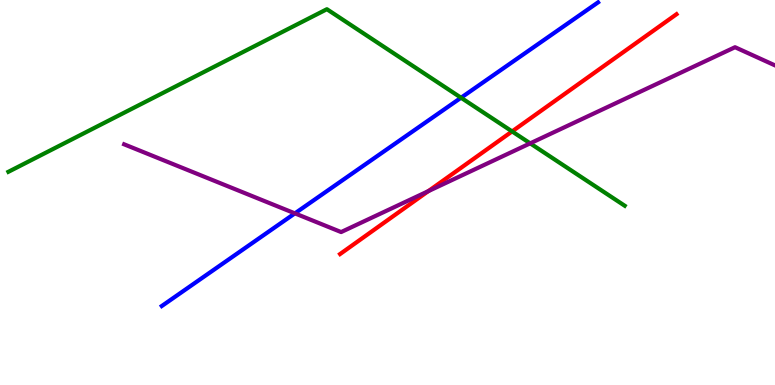[{'lines': ['blue', 'red'], 'intersections': []}, {'lines': ['green', 'red'], 'intersections': [{'x': 6.61, 'y': 6.59}]}, {'lines': ['purple', 'red'], 'intersections': [{'x': 5.53, 'y': 5.03}]}, {'lines': ['blue', 'green'], 'intersections': [{'x': 5.95, 'y': 7.46}]}, {'lines': ['blue', 'purple'], 'intersections': [{'x': 3.81, 'y': 4.46}]}, {'lines': ['green', 'purple'], 'intersections': [{'x': 6.84, 'y': 6.28}]}]